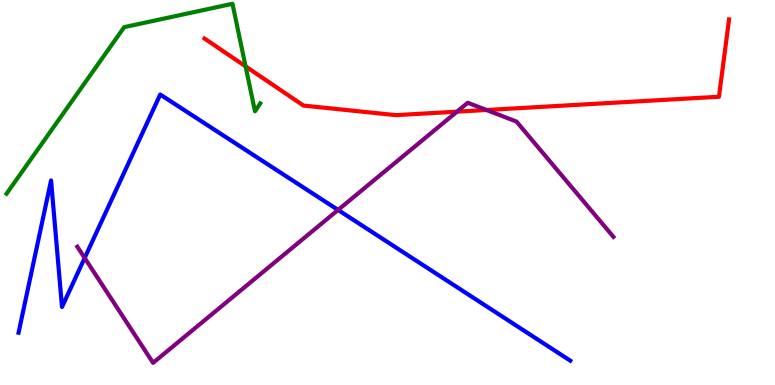[{'lines': ['blue', 'red'], 'intersections': []}, {'lines': ['green', 'red'], 'intersections': [{'x': 3.17, 'y': 8.28}]}, {'lines': ['purple', 'red'], 'intersections': [{'x': 5.9, 'y': 7.1}, {'x': 6.28, 'y': 7.14}]}, {'lines': ['blue', 'green'], 'intersections': []}, {'lines': ['blue', 'purple'], 'intersections': [{'x': 1.09, 'y': 3.3}, {'x': 4.36, 'y': 4.55}]}, {'lines': ['green', 'purple'], 'intersections': []}]